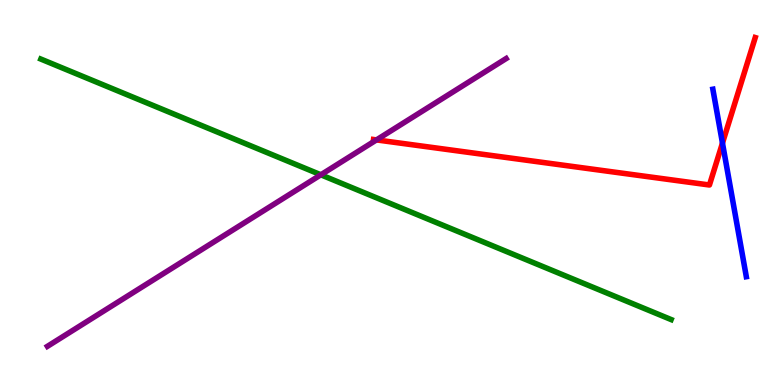[{'lines': ['blue', 'red'], 'intersections': [{'x': 9.32, 'y': 6.28}]}, {'lines': ['green', 'red'], 'intersections': []}, {'lines': ['purple', 'red'], 'intersections': [{'x': 4.86, 'y': 6.37}]}, {'lines': ['blue', 'green'], 'intersections': []}, {'lines': ['blue', 'purple'], 'intersections': []}, {'lines': ['green', 'purple'], 'intersections': [{'x': 4.14, 'y': 5.46}]}]